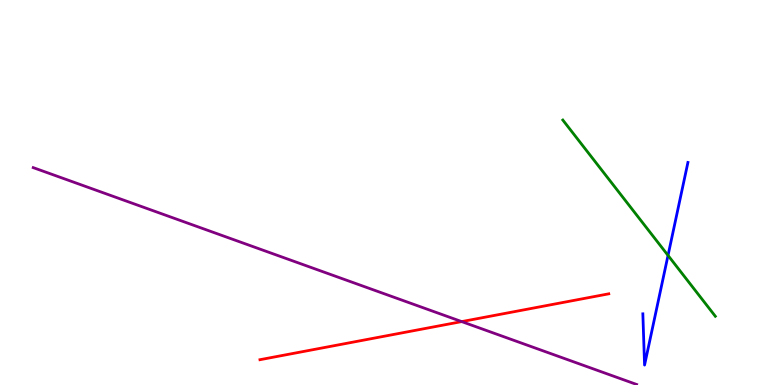[{'lines': ['blue', 'red'], 'intersections': []}, {'lines': ['green', 'red'], 'intersections': []}, {'lines': ['purple', 'red'], 'intersections': [{'x': 5.96, 'y': 1.65}]}, {'lines': ['blue', 'green'], 'intersections': [{'x': 8.62, 'y': 3.37}]}, {'lines': ['blue', 'purple'], 'intersections': []}, {'lines': ['green', 'purple'], 'intersections': []}]